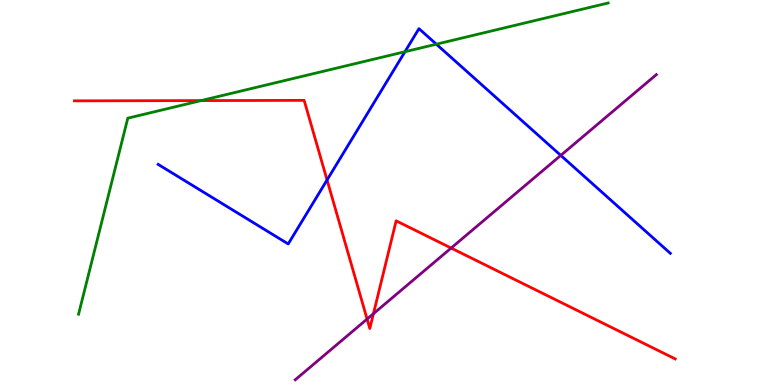[{'lines': ['blue', 'red'], 'intersections': [{'x': 4.22, 'y': 5.33}]}, {'lines': ['green', 'red'], 'intersections': [{'x': 2.6, 'y': 7.39}]}, {'lines': ['purple', 'red'], 'intersections': [{'x': 4.74, 'y': 1.71}, {'x': 4.82, 'y': 1.85}, {'x': 5.82, 'y': 3.56}]}, {'lines': ['blue', 'green'], 'intersections': [{'x': 5.23, 'y': 8.66}, {'x': 5.63, 'y': 8.85}]}, {'lines': ['blue', 'purple'], 'intersections': [{'x': 7.24, 'y': 5.96}]}, {'lines': ['green', 'purple'], 'intersections': []}]